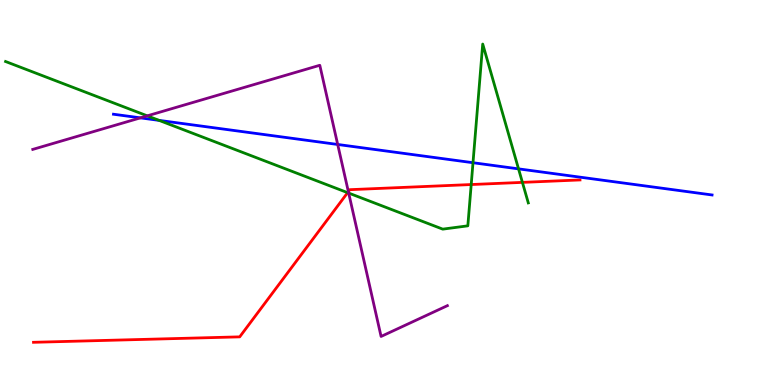[{'lines': ['blue', 'red'], 'intersections': []}, {'lines': ['green', 'red'], 'intersections': [{'x': 4.49, 'y': 5.0}, {'x': 6.08, 'y': 5.21}, {'x': 6.74, 'y': 5.26}]}, {'lines': ['purple', 'red'], 'intersections': [{'x': 4.5, 'y': 5.02}]}, {'lines': ['blue', 'green'], 'intersections': [{'x': 2.05, 'y': 6.87}, {'x': 6.1, 'y': 5.77}, {'x': 6.69, 'y': 5.61}]}, {'lines': ['blue', 'purple'], 'intersections': [{'x': 1.81, 'y': 6.94}, {'x': 4.36, 'y': 6.25}]}, {'lines': ['green', 'purple'], 'intersections': [{'x': 1.9, 'y': 6.99}, {'x': 4.5, 'y': 4.99}]}]